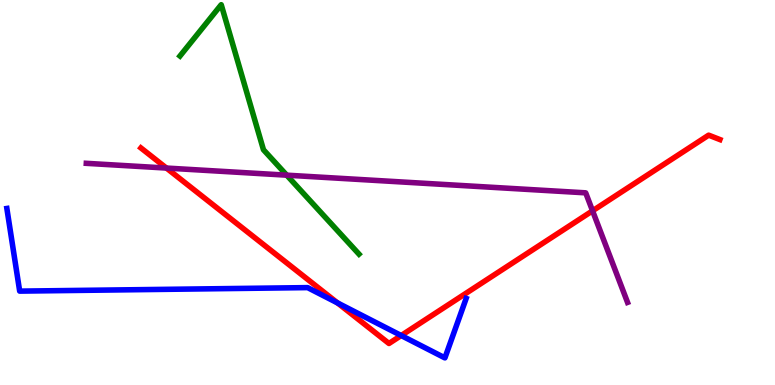[{'lines': ['blue', 'red'], 'intersections': [{'x': 4.36, 'y': 2.13}, {'x': 5.18, 'y': 1.29}]}, {'lines': ['green', 'red'], 'intersections': []}, {'lines': ['purple', 'red'], 'intersections': [{'x': 2.15, 'y': 5.63}, {'x': 7.65, 'y': 4.52}]}, {'lines': ['blue', 'green'], 'intersections': []}, {'lines': ['blue', 'purple'], 'intersections': []}, {'lines': ['green', 'purple'], 'intersections': [{'x': 3.7, 'y': 5.45}]}]